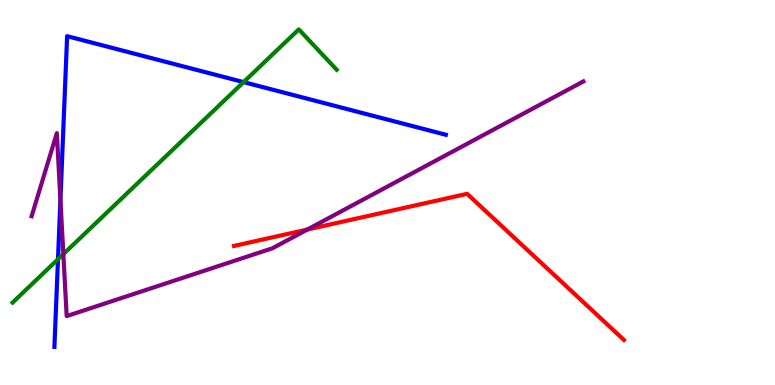[{'lines': ['blue', 'red'], 'intersections': []}, {'lines': ['green', 'red'], 'intersections': []}, {'lines': ['purple', 'red'], 'intersections': [{'x': 3.97, 'y': 4.04}]}, {'lines': ['blue', 'green'], 'intersections': [{'x': 0.748, 'y': 3.27}, {'x': 3.14, 'y': 7.87}]}, {'lines': ['blue', 'purple'], 'intersections': [{'x': 0.78, 'y': 4.81}]}, {'lines': ['green', 'purple'], 'intersections': [{'x': 0.817, 'y': 3.4}]}]